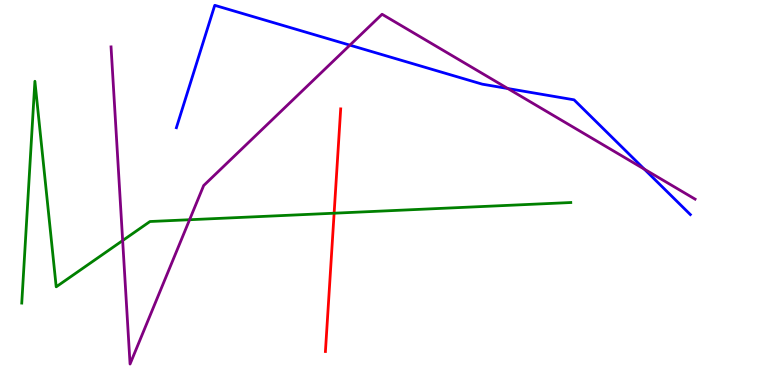[{'lines': ['blue', 'red'], 'intersections': []}, {'lines': ['green', 'red'], 'intersections': [{'x': 4.31, 'y': 4.46}]}, {'lines': ['purple', 'red'], 'intersections': []}, {'lines': ['blue', 'green'], 'intersections': []}, {'lines': ['blue', 'purple'], 'intersections': [{'x': 4.51, 'y': 8.83}, {'x': 6.55, 'y': 7.7}, {'x': 8.31, 'y': 5.61}]}, {'lines': ['green', 'purple'], 'intersections': [{'x': 1.58, 'y': 3.75}, {'x': 2.45, 'y': 4.29}]}]